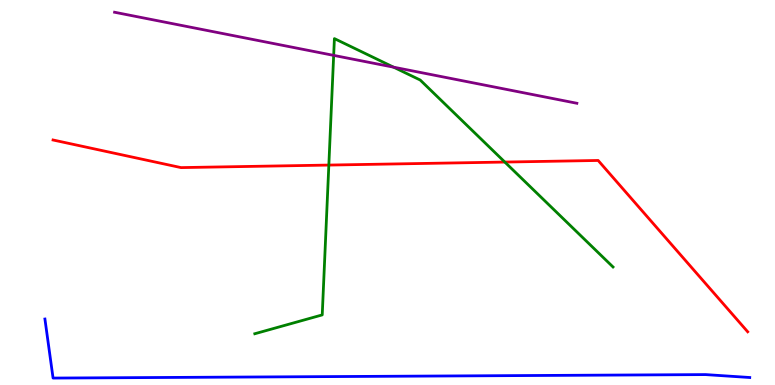[{'lines': ['blue', 'red'], 'intersections': []}, {'lines': ['green', 'red'], 'intersections': [{'x': 4.24, 'y': 5.71}, {'x': 6.51, 'y': 5.79}]}, {'lines': ['purple', 'red'], 'intersections': []}, {'lines': ['blue', 'green'], 'intersections': []}, {'lines': ['blue', 'purple'], 'intersections': []}, {'lines': ['green', 'purple'], 'intersections': [{'x': 4.31, 'y': 8.56}, {'x': 5.08, 'y': 8.26}]}]